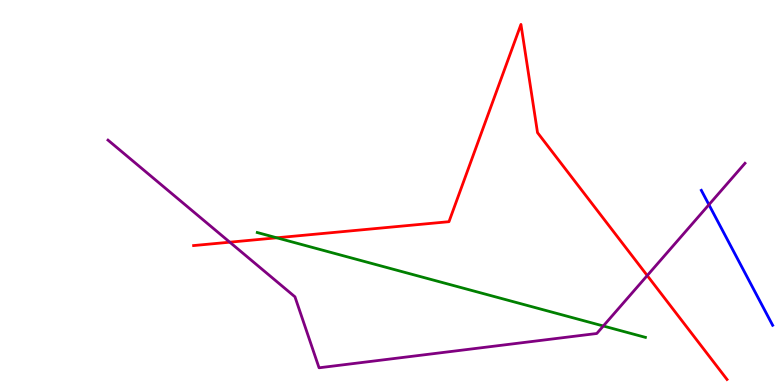[{'lines': ['blue', 'red'], 'intersections': []}, {'lines': ['green', 'red'], 'intersections': [{'x': 3.57, 'y': 3.82}]}, {'lines': ['purple', 'red'], 'intersections': [{'x': 2.96, 'y': 3.71}, {'x': 8.35, 'y': 2.84}]}, {'lines': ['blue', 'green'], 'intersections': []}, {'lines': ['blue', 'purple'], 'intersections': [{'x': 9.15, 'y': 4.68}]}, {'lines': ['green', 'purple'], 'intersections': [{'x': 7.78, 'y': 1.53}]}]